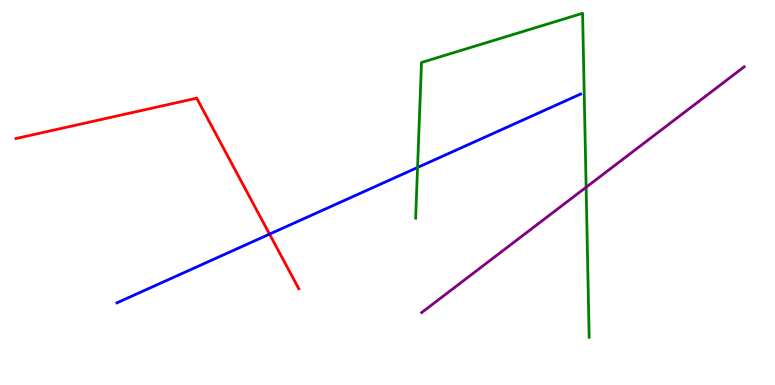[{'lines': ['blue', 'red'], 'intersections': [{'x': 3.48, 'y': 3.92}]}, {'lines': ['green', 'red'], 'intersections': []}, {'lines': ['purple', 'red'], 'intersections': []}, {'lines': ['blue', 'green'], 'intersections': [{'x': 5.39, 'y': 5.65}]}, {'lines': ['blue', 'purple'], 'intersections': []}, {'lines': ['green', 'purple'], 'intersections': [{'x': 7.56, 'y': 5.14}]}]